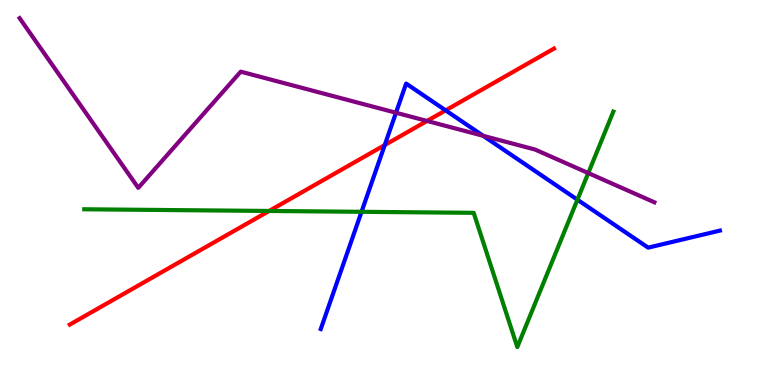[{'lines': ['blue', 'red'], 'intersections': [{'x': 4.96, 'y': 6.23}, {'x': 5.75, 'y': 7.13}]}, {'lines': ['green', 'red'], 'intersections': [{'x': 3.47, 'y': 4.52}]}, {'lines': ['purple', 'red'], 'intersections': [{'x': 5.51, 'y': 6.86}]}, {'lines': ['blue', 'green'], 'intersections': [{'x': 4.66, 'y': 4.5}, {'x': 7.45, 'y': 4.81}]}, {'lines': ['blue', 'purple'], 'intersections': [{'x': 5.11, 'y': 7.07}, {'x': 6.23, 'y': 6.47}]}, {'lines': ['green', 'purple'], 'intersections': [{'x': 7.59, 'y': 5.5}]}]